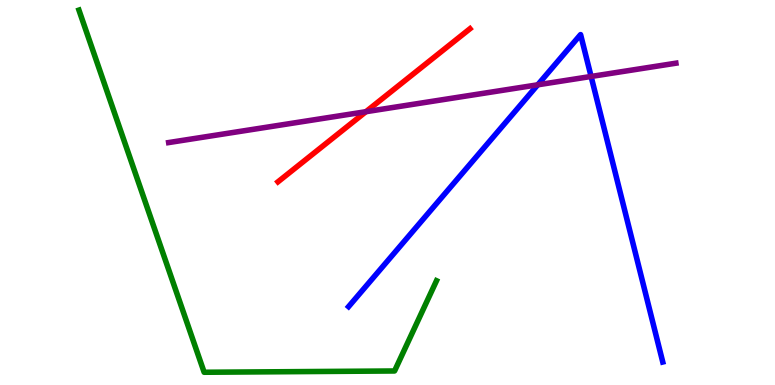[{'lines': ['blue', 'red'], 'intersections': []}, {'lines': ['green', 'red'], 'intersections': []}, {'lines': ['purple', 'red'], 'intersections': [{'x': 4.72, 'y': 7.1}]}, {'lines': ['blue', 'green'], 'intersections': []}, {'lines': ['blue', 'purple'], 'intersections': [{'x': 6.94, 'y': 7.8}, {'x': 7.63, 'y': 8.01}]}, {'lines': ['green', 'purple'], 'intersections': []}]